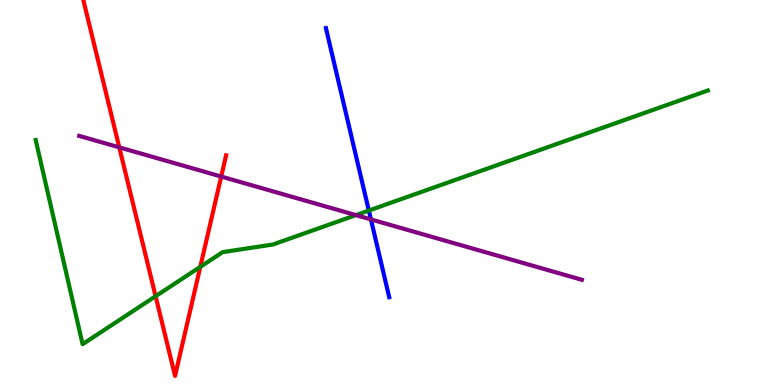[{'lines': ['blue', 'red'], 'intersections': []}, {'lines': ['green', 'red'], 'intersections': [{'x': 2.01, 'y': 2.31}, {'x': 2.58, 'y': 3.07}]}, {'lines': ['purple', 'red'], 'intersections': [{'x': 1.54, 'y': 6.17}, {'x': 2.85, 'y': 5.41}]}, {'lines': ['blue', 'green'], 'intersections': [{'x': 4.76, 'y': 4.53}]}, {'lines': ['blue', 'purple'], 'intersections': [{'x': 4.79, 'y': 4.3}]}, {'lines': ['green', 'purple'], 'intersections': [{'x': 4.59, 'y': 4.41}]}]